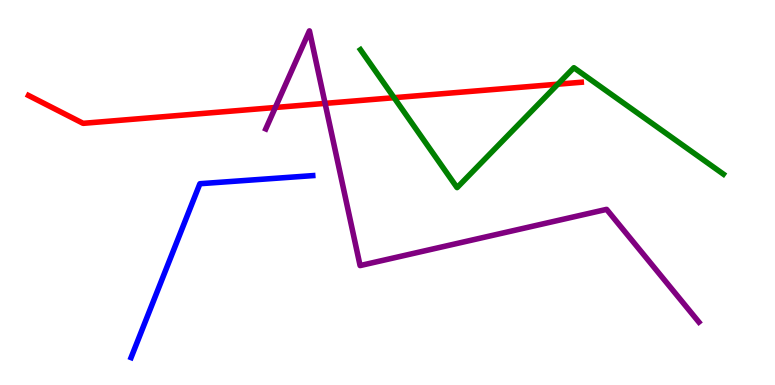[{'lines': ['blue', 'red'], 'intersections': []}, {'lines': ['green', 'red'], 'intersections': [{'x': 5.08, 'y': 7.46}, {'x': 7.2, 'y': 7.81}]}, {'lines': ['purple', 'red'], 'intersections': [{'x': 3.55, 'y': 7.21}, {'x': 4.19, 'y': 7.31}]}, {'lines': ['blue', 'green'], 'intersections': []}, {'lines': ['blue', 'purple'], 'intersections': []}, {'lines': ['green', 'purple'], 'intersections': []}]